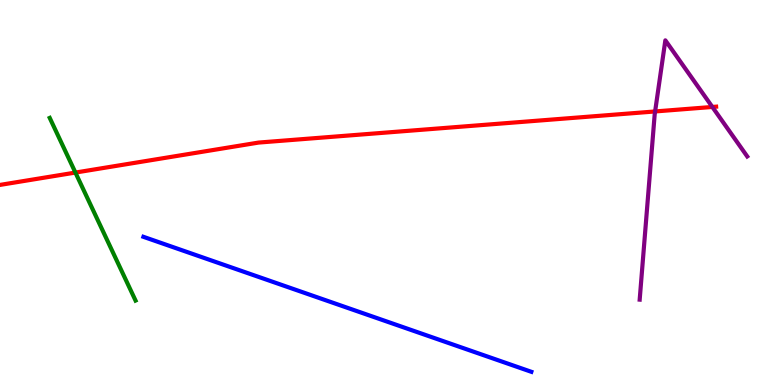[{'lines': ['blue', 'red'], 'intersections': []}, {'lines': ['green', 'red'], 'intersections': [{'x': 0.973, 'y': 5.52}]}, {'lines': ['purple', 'red'], 'intersections': [{'x': 8.45, 'y': 7.11}, {'x': 9.19, 'y': 7.22}]}, {'lines': ['blue', 'green'], 'intersections': []}, {'lines': ['blue', 'purple'], 'intersections': []}, {'lines': ['green', 'purple'], 'intersections': []}]